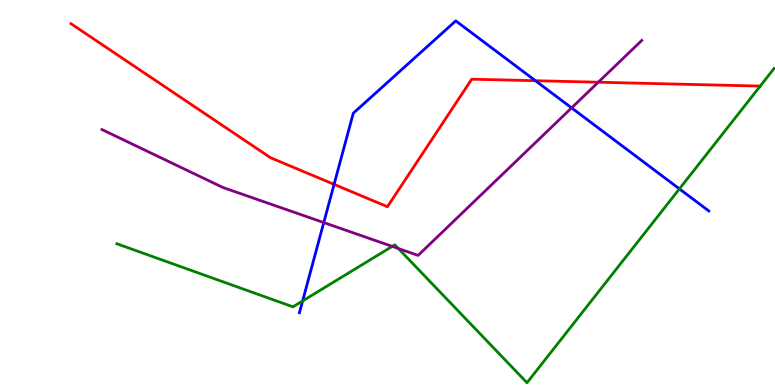[{'lines': ['blue', 'red'], 'intersections': [{'x': 4.31, 'y': 5.21}, {'x': 6.91, 'y': 7.9}]}, {'lines': ['green', 'red'], 'intersections': []}, {'lines': ['purple', 'red'], 'intersections': [{'x': 7.72, 'y': 7.86}]}, {'lines': ['blue', 'green'], 'intersections': [{'x': 3.9, 'y': 2.18}, {'x': 8.77, 'y': 5.09}]}, {'lines': ['blue', 'purple'], 'intersections': [{'x': 4.18, 'y': 4.22}, {'x': 7.38, 'y': 7.2}]}, {'lines': ['green', 'purple'], 'intersections': [{'x': 5.06, 'y': 3.6}, {'x': 5.14, 'y': 3.54}]}]